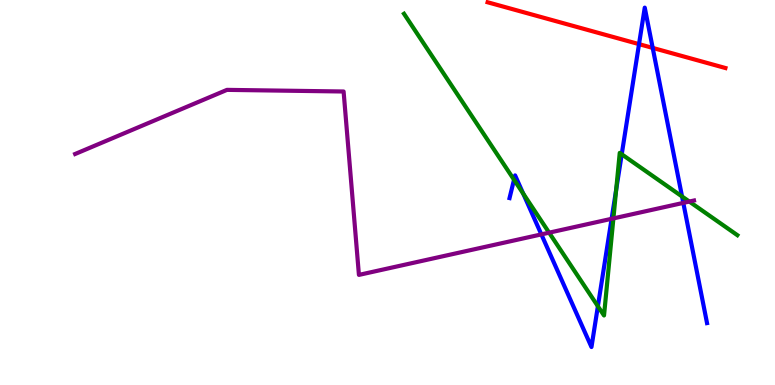[{'lines': ['blue', 'red'], 'intersections': [{'x': 8.25, 'y': 8.85}, {'x': 8.42, 'y': 8.76}]}, {'lines': ['green', 'red'], 'intersections': []}, {'lines': ['purple', 'red'], 'intersections': []}, {'lines': ['blue', 'green'], 'intersections': [{'x': 6.63, 'y': 5.33}, {'x': 6.75, 'y': 4.97}, {'x': 7.71, 'y': 2.05}, {'x': 7.95, 'y': 5.07}, {'x': 8.02, 'y': 5.99}, {'x': 8.8, 'y': 4.9}]}, {'lines': ['blue', 'purple'], 'intersections': [{'x': 6.99, 'y': 3.91}, {'x': 7.89, 'y': 4.32}, {'x': 8.82, 'y': 4.73}]}, {'lines': ['green', 'purple'], 'intersections': [{'x': 7.09, 'y': 3.96}, {'x': 7.91, 'y': 4.33}, {'x': 8.89, 'y': 4.76}]}]